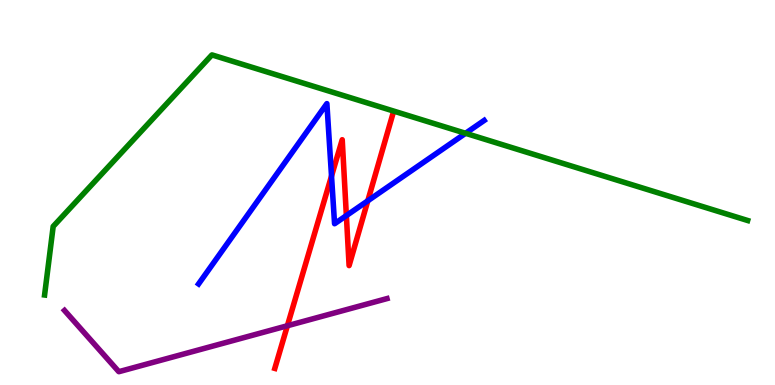[{'lines': ['blue', 'red'], 'intersections': [{'x': 4.28, 'y': 5.43}, {'x': 4.47, 'y': 4.4}, {'x': 4.75, 'y': 4.78}]}, {'lines': ['green', 'red'], 'intersections': []}, {'lines': ['purple', 'red'], 'intersections': [{'x': 3.71, 'y': 1.54}]}, {'lines': ['blue', 'green'], 'intersections': [{'x': 6.01, 'y': 6.54}]}, {'lines': ['blue', 'purple'], 'intersections': []}, {'lines': ['green', 'purple'], 'intersections': []}]